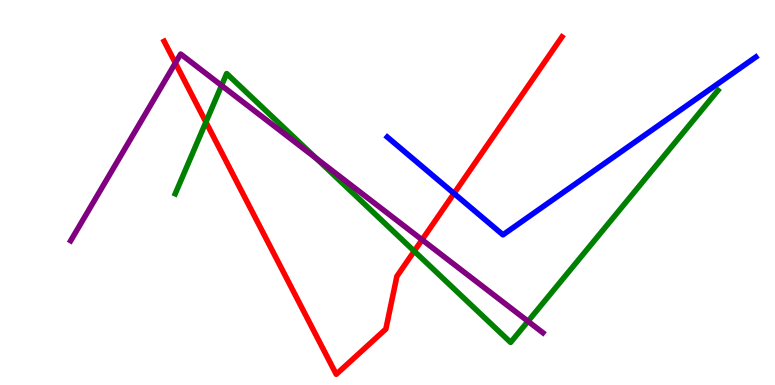[{'lines': ['blue', 'red'], 'intersections': [{'x': 5.86, 'y': 4.98}]}, {'lines': ['green', 'red'], 'intersections': [{'x': 2.66, 'y': 6.83}, {'x': 5.34, 'y': 3.48}]}, {'lines': ['purple', 'red'], 'intersections': [{'x': 2.26, 'y': 8.36}, {'x': 5.45, 'y': 3.77}]}, {'lines': ['blue', 'green'], 'intersections': []}, {'lines': ['blue', 'purple'], 'intersections': []}, {'lines': ['green', 'purple'], 'intersections': [{'x': 2.86, 'y': 7.78}, {'x': 4.08, 'y': 5.89}, {'x': 6.81, 'y': 1.66}]}]